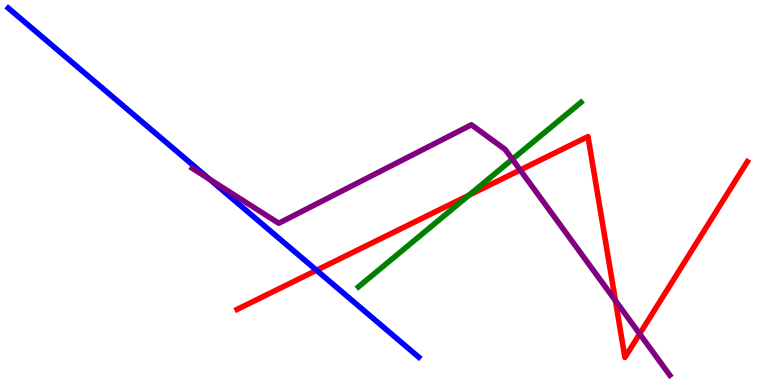[{'lines': ['blue', 'red'], 'intersections': [{'x': 4.08, 'y': 2.98}]}, {'lines': ['green', 'red'], 'intersections': [{'x': 6.05, 'y': 4.93}]}, {'lines': ['purple', 'red'], 'intersections': [{'x': 6.71, 'y': 5.58}, {'x': 7.94, 'y': 2.19}, {'x': 8.25, 'y': 1.33}]}, {'lines': ['blue', 'green'], 'intersections': []}, {'lines': ['blue', 'purple'], 'intersections': [{'x': 2.7, 'y': 5.35}]}, {'lines': ['green', 'purple'], 'intersections': [{'x': 6.61, 'y': 5.86}]}]